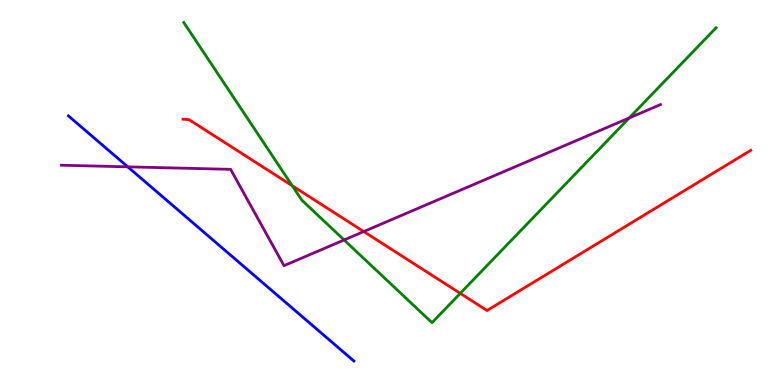[{'lines': ['blue', 'red'], 'intersections': []}, {'lines': ['green', 'red'], 'intersections': [{'x': 3.77, 'y': 5.17}, {'x': 5.94, 'y': 2.38}]}, {'lines': ['purple', 'red'], 'intersections': [{'x': 4.69, 'y': 3.99}]}, {'lines': ['blue', 'green'], 'intersections': []}, {'lines': ['blue', 'purple'], 'intersections': [{'x': 1.65, 'y': 5.67}]}, {'lines': ['green', 'purple'], 'intersections': [{'x': 4.44, 'y': 3.77}, {'x': 8.12, 'y': 6.94}]}]